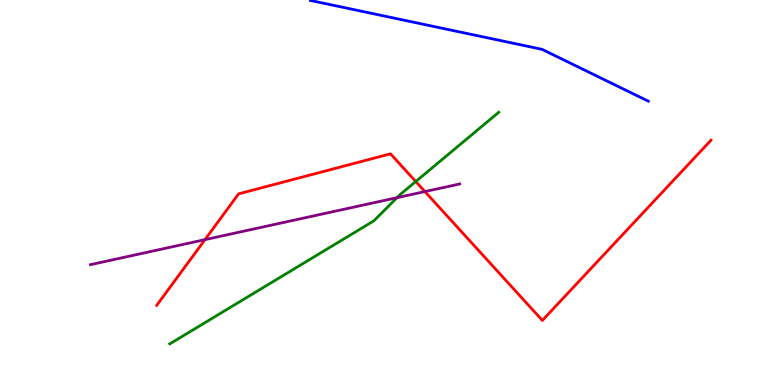[{'lines': ['blue', 'red'], 'intersections': []}, {'lines': ['green', 'red'], 'intersections': [{'x': 5.36, 'y': 5.28}]}, {'lines': ['purple', 'red'], 'intersections': [{'x': 2.64, 'y': 3.78}, {'x': 5.48, 'y': 5.02}]}, {'lines': ['blue', 'green'], 'intersections': []}, {'lines': ['blue', 'purple'], 'intersections': []}, {'lines': ['green', 'purple'], 'intersections': [{'x': 5.12, 'y': 4.87}]}]